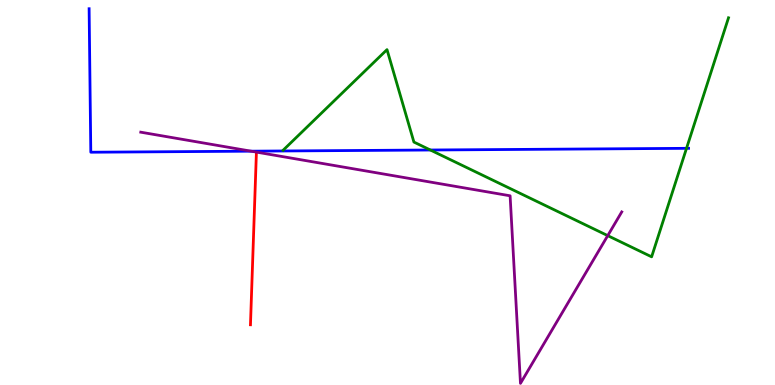[{'lines': ['blue', 'red'], 'intersections': []}, {'lines': ['green', 'red'], 'intersections': []}, {'lines': ['purple', 'red'], 'intersections': []}, {'lines': ['blue', 'green'], 'intersections': [{'x': 5.55, 'y': 6.1}, {'x': 8.86, 'y': 6.15}]}, {'lines': ['blue', 'purple'], 'intersections': [{'x': 3.24, 'y': 6.07}]}, {'lines': ['green', 'purple'], 'intersections': [{'x': 7.84, 'y': 3.88}]}]